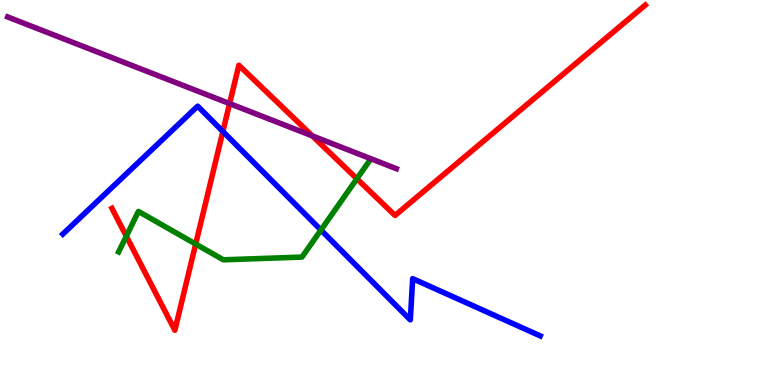[{'lines': ['blue', 'red'], 'intersections': [{'x': 2.88, 'y': 6.59}]}, {'lines': ['green', 'red'], 'intersections': [{'x': 1.63, 'y': 3.87}, {'x': 2.52, 'y': 3.66}, {'x': 4.61, 'y': 5.36}]}, {'lines': ['purple', 'red'], 'intersections': [{'x': 2.96, 'y': 7.31}, {'x': 4.03, 'y': 6.47}]}, {'lines': ['blue', 'green'], 'intersections': [{'x': 4.14, 'y': 4.02}]}, {'lines': ['blue', 'purple'], 'intersections': []}, {'lines': ['green', 'purple'], 'intersections': []}]